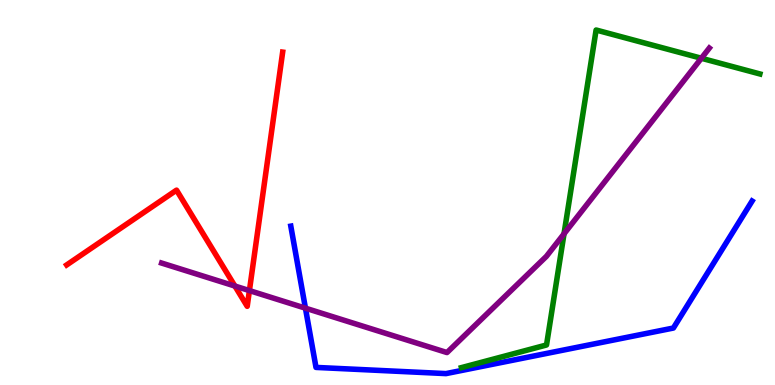[{'lines': ['blue', 'red'], 'intersections': []}, {'lines': ['green', 'red'], 'intersections': []}, {'lines': ['purple', 'red'], 'intersections': [{'x': 3.03, 'y': 2.57}, {'x': 3.22, 'y': 2.45}]}, {'lines': ['blue', 'green'], 'intersections': []}, {'lines': ['blue', 'purple'], 'intersections': [{'x': 3.94, 'y': 2.0}]}, {'lines': ['green', 'purple'], 'intersections': [{'x': 7.28, 'y': 3.93}, {'x': 9.05, 'y': 8.49}]}]